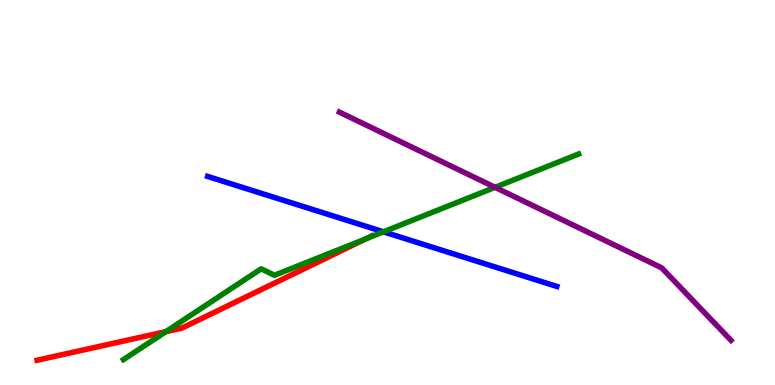[{'lines': ['blue', 'red'], 'intersections': []}, {'lines': ['green', 'red'], 'intersections': [{'x': 2.14, 'y': 1.39}, {'x': 4.72, 'y': 3.79}]}, {'lines': ['purple', 'red'], 'intersections': []}, {'lines': ['blue', 'green'], 'intersections': [{'x': 4.95, 'y': 3.98}]}, {'lines': ['blue', 'purple'], 'intersections': []}, {'lines': ['green', 'purple'], 'intersections': [{'x': 6.39, 'y': 5.13}]}]